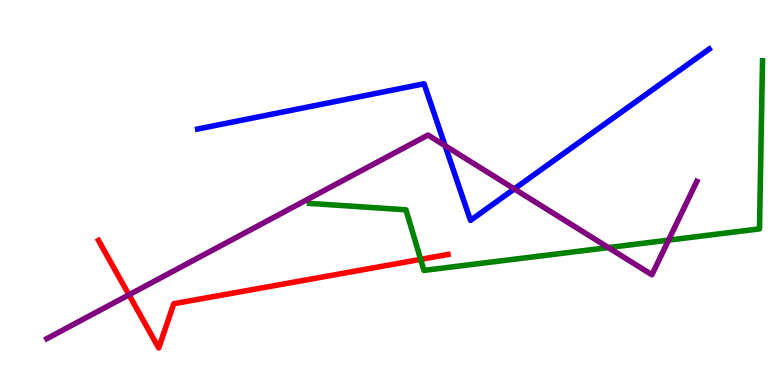[{'lines': ['blue', 'red'], 'intersections': []}, {'lines': ['green', 'red'], 'intersections': [{'x': 5.43, 'y': 3.26}]}, {'lines': ['purple', 'red'], 'intersections': [{'x': 1.66, 'y': 2.34}]}, {'lines': ['blue', 'green'], 'intersections': []}, {'lines': ['blue', 'purple'], 'intersections': [{'x': 5.74, 'y': 6.21}, {'x': 6.64, 'y': 5.09}]}, {'lines': ['green', 'purple'], 'intersections': [{'x': 7.85, 'y': 3.57}, {'x': 8.63, 'y': 3.76}]}]